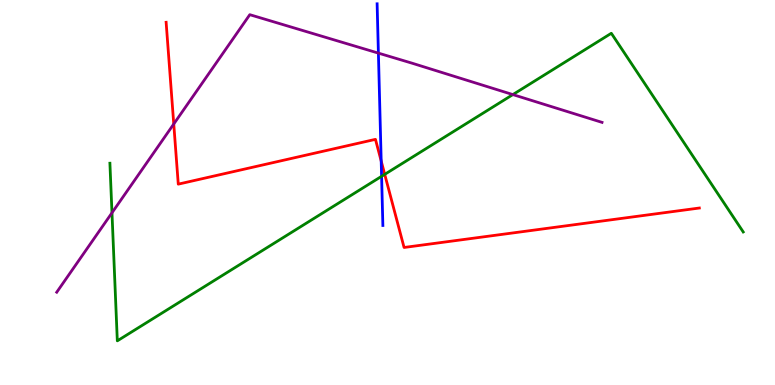[{'lines': ['blue', 'red'], 'intersections': [{'x': 4.92, 'y': 5.82}]}, {'lines': ['green', 'red'], 'intersections': [{'x': 4.96, 'y': 5.47}]}, {'lines': ['purple', 'red'], 'intersections': [{'x': 2.24, 'y': 6.78}]}, {'lines': ['blue', 'green'], 'intersections': [{'x': 4.92, 'y': 5.42}]}, {'lines': ['blue', 'purple'], 'intersections': [{'x': 4.88, 'y': 8.62}]}, {'lines': ['green', 'purple'], 'intersections': [{'x': 1.44, 'y': 4.47}, {'x': 6.62, 'y': 7.54}]}]